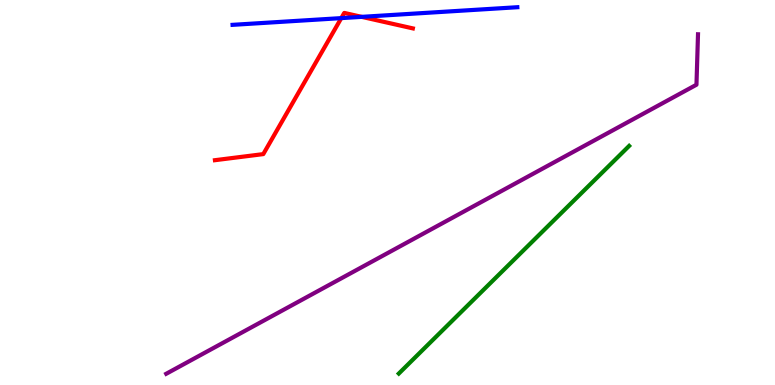[{'lines': ['blue', 'red'], 'intersections': [{'x': 4.4, 'y': 9.53}, {'x': 4.67, 'y': 9.56}]}, {'lines': ['green', 'red'], 'intersections': []}, {'lines': ['purple', 'red'], 'intersections': []}, {'lines': ['blue', 'green'], 'intersections': []}, {'lines': ['blue', 'purple'], 'intersections': []}, {'lines': ['green', 'purple'], 'intersections': []}]